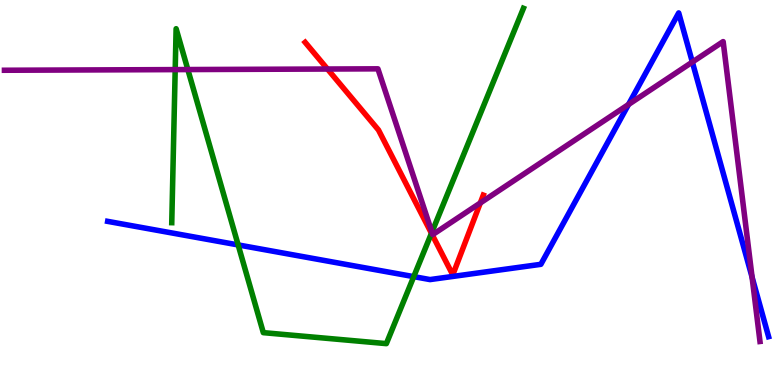[{'lines': ['blue', 'red'], 'intersections': []}, {'lines': ['green', 'red'], 'intersections': [{'x': 5.57, 'y': 3.94}]}, {'lines': ['purple', 'red'], 'intersections': [{'x': 4.23, 'y': 8.21}, {'x': 6.2, 'y': 4.73}]}, {'lines': ['blue', 'green'], 'intersections': [{'x': 3.07, 'y': 3.64}, {'x': 5.34, 'y': 2.81}]}, {'lines': ['blue', 'purple'], 'intersections': [{'x': 8.11, 'y': 7.29}, {'x': 8.93, 'y': 8.39}, {'x': 9.7, 'y': 2.8}]}, {'lines': ['green', 'purple'], 'intersections': [{'x': 2.26, 'y': 8.19}, {'x': 2.42, 'y': 8.19}, {'x': 5.57, 'y': 3.97}]}]